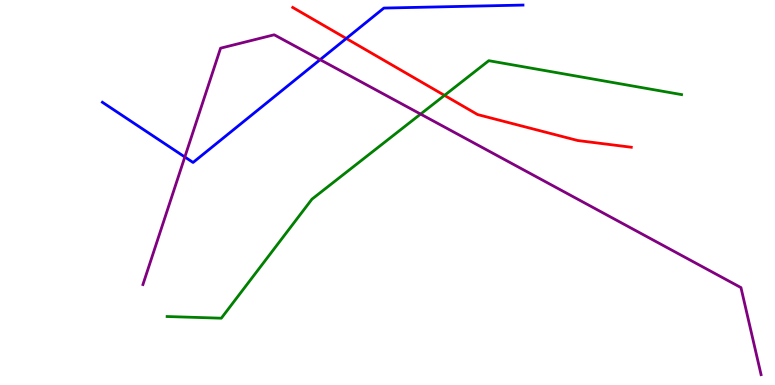[{'lines': ['blue', 'red'], 'intersections': [{'x': 4.47, 'y': 9.0}]}, {'lines': ['green', 'red'], 'intersections': [{'x': 5.74, 'y': 7.52}]}, {'lines': ['purple', 'red'], 'intersections': []}, {'lines': ['blue', 'green'], 'intersections': []}, {'lines': ['blue', 'purple'], 'intersections': [{'x': 2.38, 'y': 5.92}, {'x': 4.13, 'y': 8.45}]}, {'lines': ['green', 'purple'], 'intersections': [{'x': 5.43, 'y': 7.04}]}]